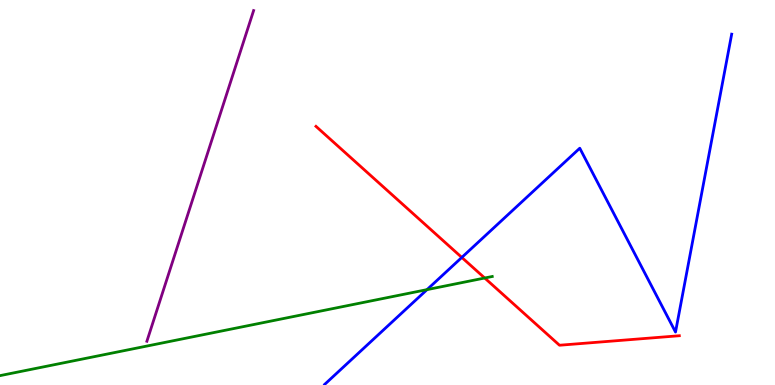[{'lines': ['blue', 'red'], 'intersections': [{'x': 5.96, 'y': 3.31}]}, {'lines': ['green', 'red'], 'intersections': [{'x': 6.25, 'y': 2.78}]}, {'lines': ['purple', 'red'], 'intersections': []}, {'lines': ['blue', 'green'], 'intersections': [{'x': 5.51, 'y': 2.48}]}, {'lines': ['blue', 'purple'], 'intersections': []}, {'lines': ['green', 'purple'], 'intersections': []}]